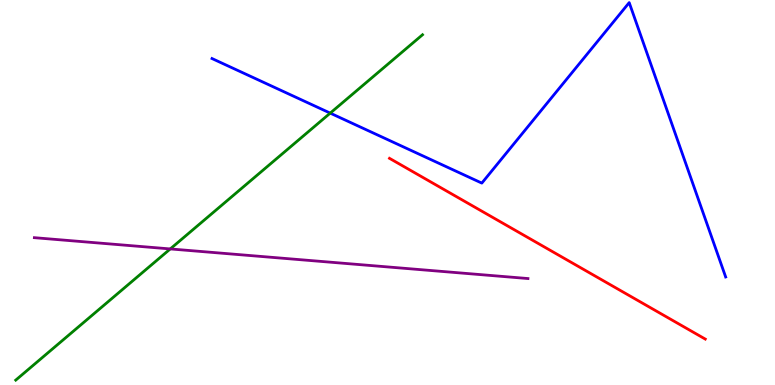[{'lines': ['blue', 'red'], 'intersections': []}, {'lines': ['green', 'red'], 'intersections': []}, {'lines': ['purple', 'red'], 'intersections': []}, {'lines': ['blue', 'green'], 'intersections': [{'x': 4.26, 'y': 7.06}]}, {'lines': ['blue', 'purple'], 'intersections': []}, {'lines': ['green', 'purple'], 'intersections': [{'x': 2.2, 'y': 3.53}]}]